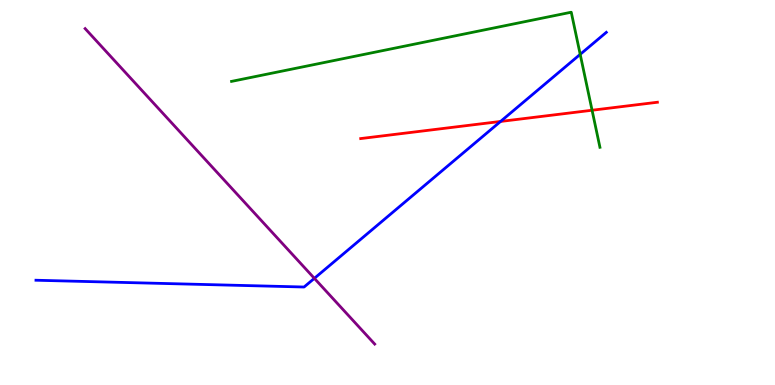[{'lines': ['blue', 'red'], 'intersections': [{'x': 6.46, 'y': 6.85}]}, {'lines': ['green', 'red'], 'intersections': [{'x': 7.64, 'y': 7.14}]}, {'lines': ['purple', 'red'], 'intersections': []}, {'lines': ['blue', 'green'], 'intersections': [{'x': 7.49, 'y': 8.59}]}, {'lines': ['blue', 'purple'], 'intersections': [{'x': 4.06, 'y': 2.77}]}, {'lines': ['green', 'purple'], 'intersections': []}]